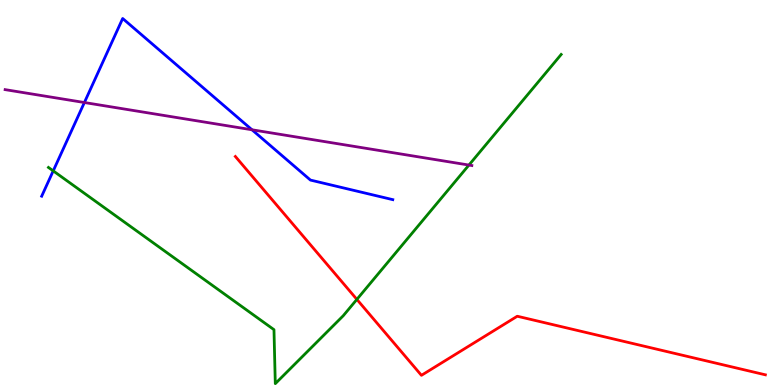[{'lines': ['blue', 'red'], 'intersections': []}, {'lines': ['green', 'red'], 'intersections': [{'x': 4.6, 'y': 2.22}]}, {'lines': ['purple', 'red'], 'intersections': []}, {'lines': ['blue', 'green'], 'intersections': [{'x': 0.687, 'y': 5.56}]}, {'lines': ['blue', 'purple'], 'intersections': [{'x': 1.09, 'y': 7.34}, {'x': 3.25, 'y': 6.63}]}, {'lines': ['green', 'purple'], 'intersections': [{'x': 6.05, 'y': 5.71}]}]